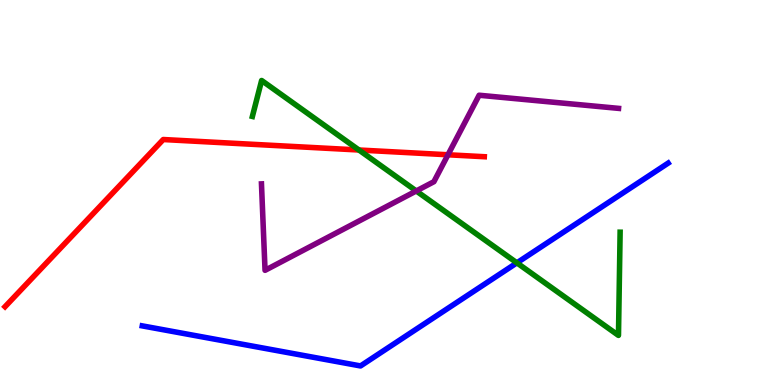[{'lines': ['blue', 'red'], 'intersections': []}, {'lines': ['green', 'red'], 'intersections': [{'x': 4.63, 'y': 6.1}]}, {'lines': ['purple', 'red'], 'intersections': [{'x': 5.78, 'y': 5.98}]}, {'lines': ['blue', 'green'], 'intersections': [{'x': 6.67, 'y': 3.17}]}, {'lines': ['blue', 'purple'], 'intersections': []}, {'lines': ['green', 'purple'], 'intersections': [{'x': 5.37, 'y': 5.04}]}]